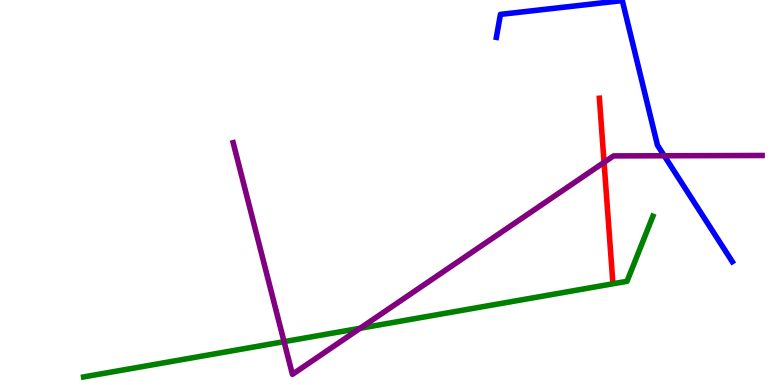[{'lines': ['blue', 'red'], 'intersections': []}, {'lines': ['green', 'red'], 'intersections': []}, {'lines': ['purple', 'red'], 'intersections': [{'x': 7.79, 'y': 5.78}]}, {'lines': ['blue', 'green'], 'intersections': []}, {'lines': ['blue', 'purple'], 'intersections': [{'x': 8.57, 'y': 5.95}]}, {'lines': ['green', 'purple'], 'intersections': [{'x': 3.67, 'y': 1.13}, {'x': 4.65, 'y': 1.47}]}]